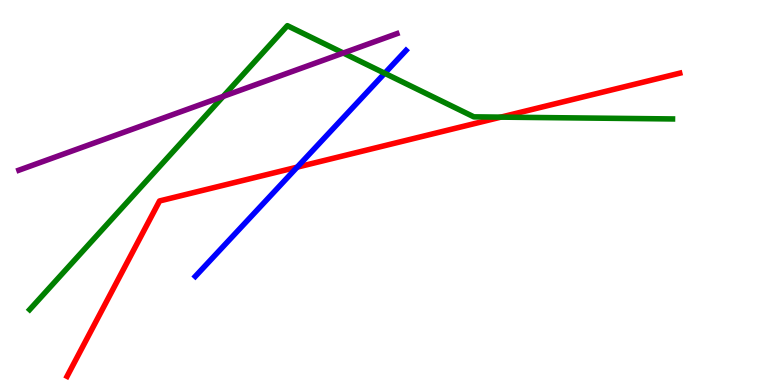[{'lines': ['blue', 'red'], 'intersections': [{'x': 3.83, 'y': 5.66}]}, {'lines': ['green', 'red'], 'intersections': [{'x': 6.46, 'y': 6.96}]}, {'lines': ['purple', 'red'], 'intersections': []}, {'lines': ['blue', 'green'], 'intersections': [{'x': 4.96, 'y': 8.1}]}, {'lines': ['blue', 'purple'], 'intersections': []}, {'lines': ['green', 'purple'], 'intersections': [{'x': 2.88, 'y': 7.5}, {'x': 4.43, 'y': 8.62}]}]